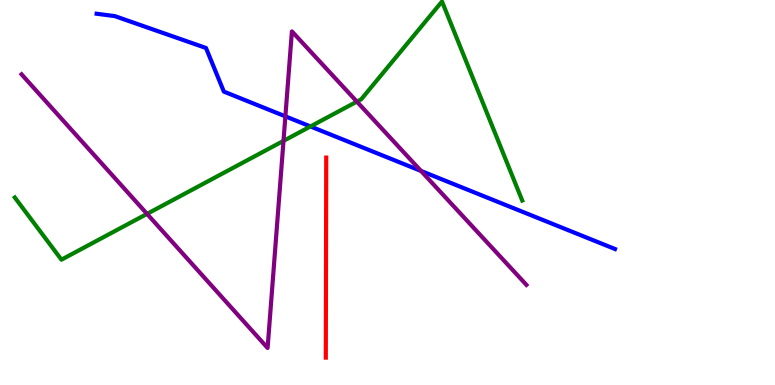[{'lines': ['blue', 'red'], 'intersections': []}, {'lines': ['green', 'red'], 'intersections': []}, {'lines': ['purple', 'red'], 'intersections': []}, {'lines': ['blue', 'green'], 'intersections': [{'x': 4.01, 'y': 6.72}]}, {'lines': ['blue', 'purple'], 'intersections': [{'x': 3.68, 'y': 6.98}, {'x': 5.43, 'y': 5.56}]}, {'lines': ['green', 'purple'], 'intersections': [{'x': 1.9, 'y': 4.44}, {'x': 3.66, 'y': 6.34}, {'x': 4.6, 'y': 7.36}]}]